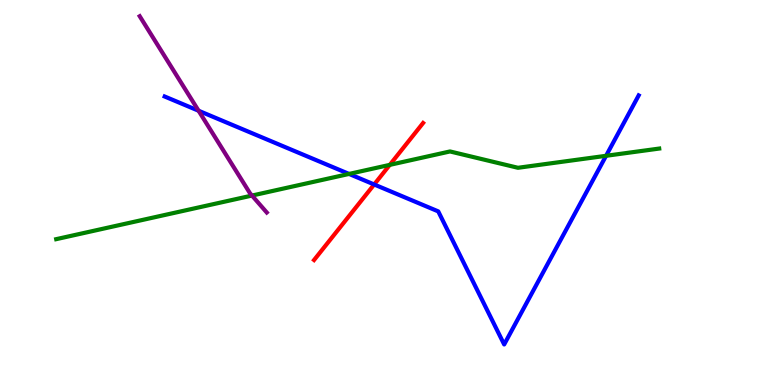[{'lines': ['blue', 'red'], 'intersections': [{'x': 4.83, 'y': 5.21}]}, {'lines': ['green', 'red'], 'intersections': [{'x': 5.03, 'y': 5.72}]}, {'lines': ['purple', 'red'], 'intersections': []}, {'lines': ['blue', 'green'], 'intersections': [{'x': 4.5, 'y': 5.48}, {'x': 7.82, 'y': 5.95}]}, {'lines': ['blue', 'purple'], 'intersections': [{'x': 2.56, 'y': 7.12}]}, {'lines': ['green', 'purple'], 'intersections': [{'x': 3.25, 'y': 4.92}]}]